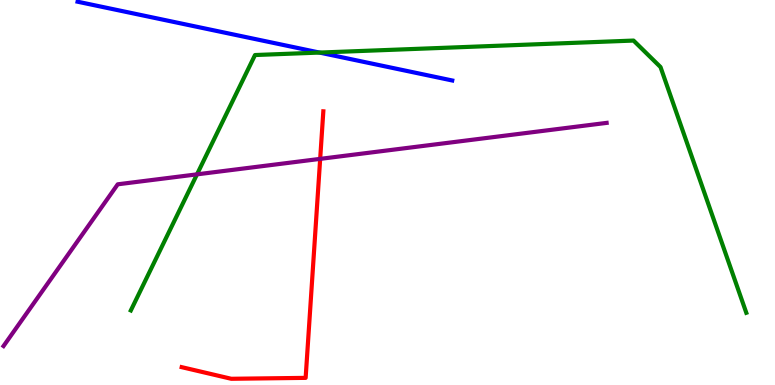[{'lines': ['blue', 'red'], 'intersections': []}, {'lines': ['green', 'red'], 'intersections': []}, {'lines': ['purple', 'red'], 'intersections': [{'x': 4.13, 'y': 5.87}]}, {'lines': ['blue', 'green'], 'intersections': [{'x': 4.12, 'y': 8.63}]}, {'lines': ['blue', 'purple'], 'intersections': []}, {'lines': ['green', 'purple'], 'intersections': [{'x': 2.54, 'y': 5.47}]}]